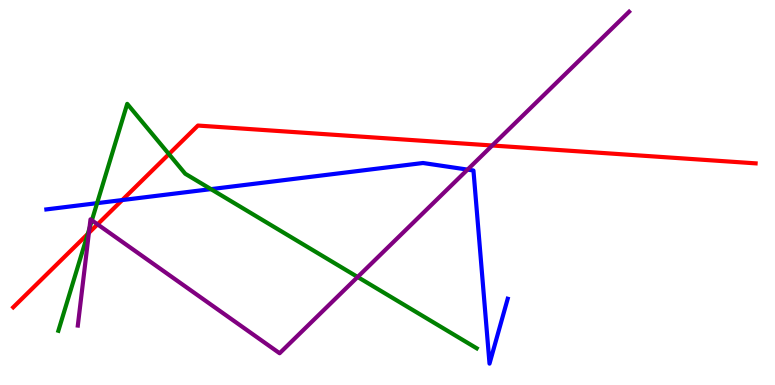[{'lines': ['blue', 'red'], 'intersections': [{'x': 1.58, 'y': 4.8}]}, {'lines': ['green', 'red'], 'intersections': [{'x': 1.13, 'y': 3.92}, {'x': 2.18, 'y': 6.0}]}, {'lines': ['purple', 'red'], 'intersections': [{'x': 1.15, 'y': 3.95}, {'x': 1.26, 'y': 4.17}, {'x': 6.35, 'y': 6.22}]}, {'lines': ['blue', 'green'], 'intersections': [{'x': 1.25, 'y': 4.72}, {'x': 2.72, 'y': 5.09}]}, {'lines': ['blue', 'purple'], 'intersections': [{'x': 6.03, 'y': 5.59}]}, {'lines': ['green', 'purple'], 'intersections': [{'x': 1.15, 'y': 4.07}, {'x': 1.19, 'y': 4.28}, {'x': 4.61, 'y': 2.81}]}]